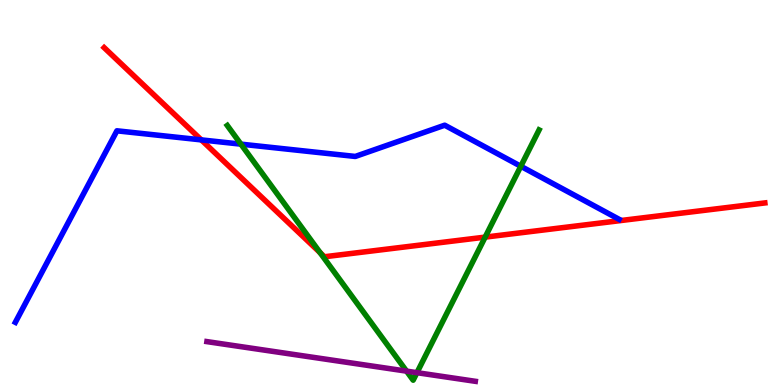[{'lines': ['blue', 'red'], 'intersections': [{'x': 2.6, 'y': 6.37}]}, {'lines': ['green', 'red'], 'intersections': [{'x': 4.13, 'y': 3.44}, {'x': 6.26, 'y': 3.84}]}, {'lines': ['purple', 'red'], 'intersections': []}, {'lines': ['blue', 'green'], 'intersections': [{'x': 3.11, 'y': 6.26}, {'x': 6.72, 'y': 5.68}]}, {'lines': ['blue', 'purple'], 'intersections': []}, {'lines': ['green', 'purple'], 'intersections': [{'x': 5.25, 'y': 0.36}, {'x': 5.38, 'y': 0.32}]}]